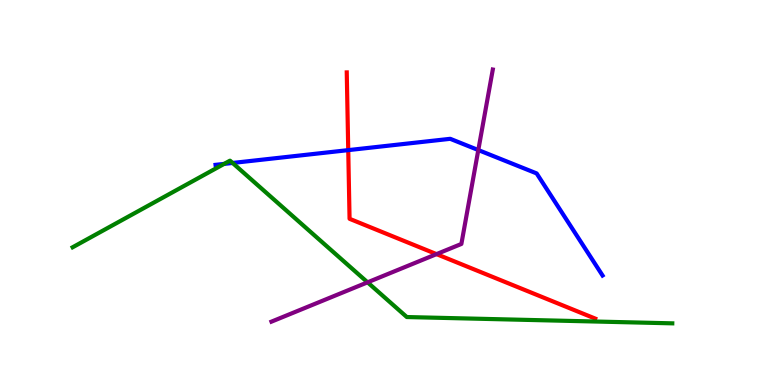[{'lines': ['blue', 'red'], 'intersections': [{'x': 4.49, 'y': 6.1}]}, {'lines': ['green', 'red'], 'intersections': []}, {'lines': ['purple', 'red'], 'intersections': [{'x': 5.63, 'y': 3.4}]}, {'lines': ['blue', 'green'], 'intersections': [{'x': 2.89, 'y': 5.74}, {'x': 3.0, 'y': 5.77}]}, {'lines': ['blue', 'purple'], 'intersections': [{'x': 6.17, 'y': 6.1}]}, {'lines': ['green', 'purple'], 'intersections': [{'x': 4.74, 'y': 2.67}]}]